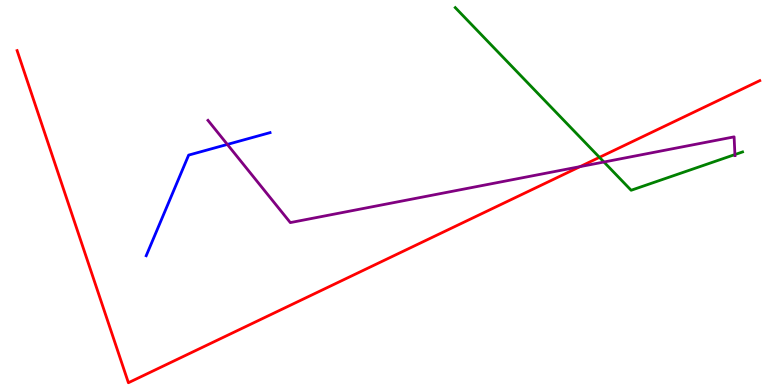[{'lines': ['blue', 'red'], 'intersections': []}, {'lines': ['green', 'red'], 'intersections': [{'x': 7.73, 'y': 5.91}]}, {'lines': ['purple', 'red'], 'intersections': [{'x': 7.48, 'y': 5.67}]}, {'lines': ['blue', 'green'], 'intersections': []}, {'lines': ['blue', 'purple'], 'intersections': [{'x': 2.93, 'y': 6.25}]}, {'lines': ['green', 'purple'], 'intersections': [{'x': 7.79, 'y': 5.79}, {'x': 9.48, 'y': 5.99}]}]